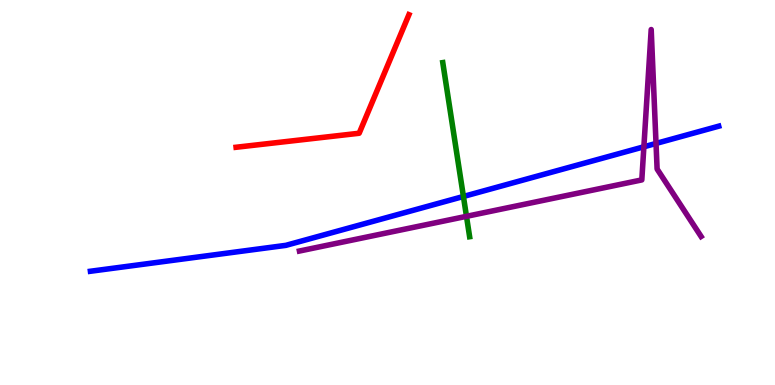[{'lines': ['blue', 'red'], 'intersections': []}, {'lines': ['green', 'red'], 'intersections': []}, {'lines': ['purple', 'red'], 'intersections': []}, {'lines': ['blue', 'green'], 'intersections': [{'x': 5.98, 'y': 4.9}]}, {'lines': ['blue', 'purple'], 'intersections': [{'x': 8.31, 'y': 6.19}, {'x': 8.46, 'y': 6.27}]}, {'lines': ['green', 'purple'], 'intersections': [{'x': 6.02, 'y': 4.38}]}]